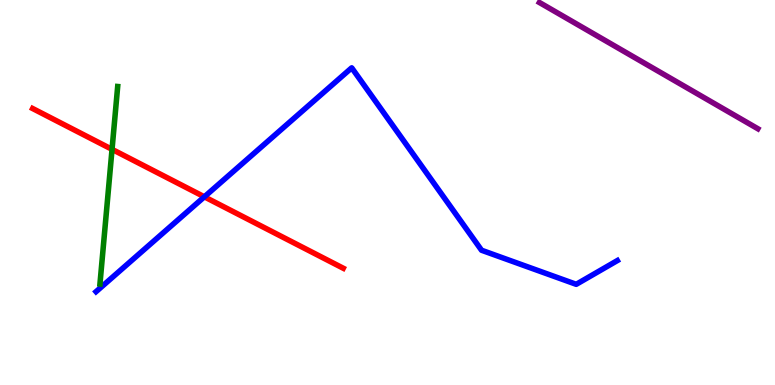[{'lines': ['blue', 'red'], 'intersections': [{'x': 2.64, 'y': 4.89}]}, {'lines': ['green', 'red'], 'intersections': [{'x': 1.45, 'y': 6.12}]}, {'lines': ['purple', 'red'], 'intersections': []}, {'lines': ['blue', 'green'], 'intersections': []}, {'lines': ['blue', 'purple'], 'intersections': []}, {'lines': ['green', 'purple'], 'intersections': []}]